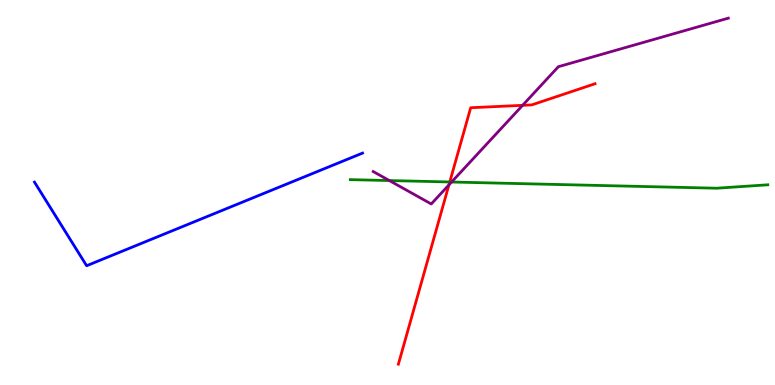[{'lines': ['blue', 'red'], 'intersections': []}, {'lines': ['green', 'red'], 'intersections': [{'x': 5.8, 'y': 5.27}]}, {'lines': ['purple', 'red'], 'intersections': [{'x': 5.79, 'y': 5.2}, {'x': 6.74, 'y': 7.26}]}, {'lines': ['blue', 'green'], 'intersections': []}, {'lines': ['blue', 'purple'], 'intersections': []}, {'lines': ['green', 'purple'], 'intersections': [{'x': 5.02, 'y': 5.31}, {'x': 5.83, 'y': 5.27}]}]